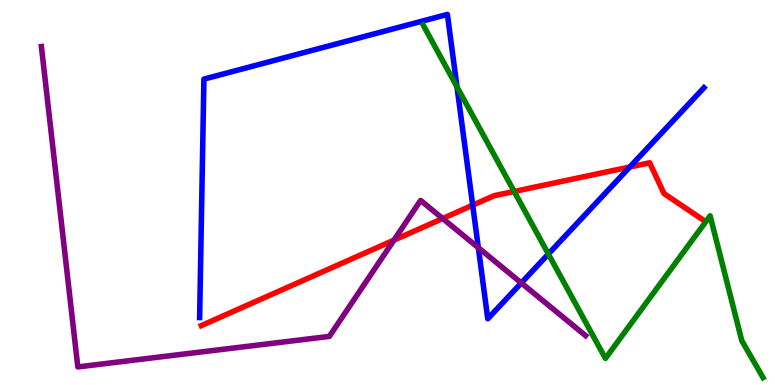[{'lines': ['blue', 'red'], 'intersections': [{'x': 6.1, 'y': 4.67}, {'x': 8.13, 'y': 5.66}]}, {'lines': ['green', 'red'], 'intersections': [{'x': 6.63, 'y': 5.03}]}, {'lines': ['purple', 'red'], 'intersections': [{'x': 5.08, 'y': 3.76}, {'x': 5.71, 'y': 4.32}]}, {'lines': ['blue', 'green'], 'intersections': [{'x': 5.9, 'y': 7.74}, {'x': 7.08, 'y': 3.4}]}, {'lines': ['blue', 'purple'], 'intersections': [{'x': 6.17, 'y': 3.57}, {'x': 6.73, 'y': 2.65}]}, {'lines': ['green', 'purple'], 'intersections': []}]